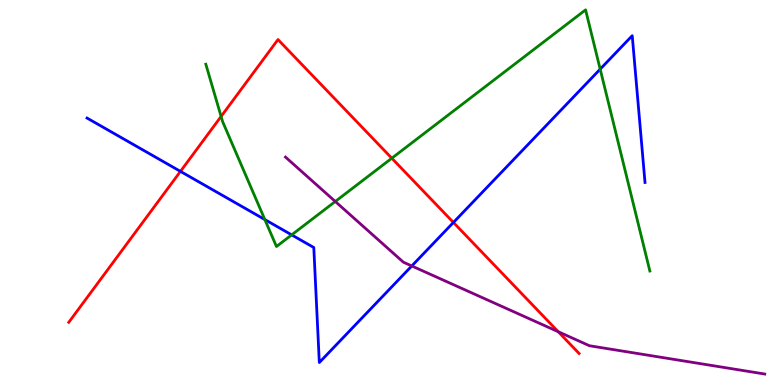[{'lines': ['blue', 'red'], 'intersections': [{'x': 2.33, 'y': 5.55}, {'x': 5.85, 'y': 4.22}]}, {'lines': ['green', 'red'], 'intersections': [{'x': 2.85, 'y': 6.98}, {'x': 5.06, 'y': 5.89}]}, {'lines': ['purple', 'red'], 'intersections': [{'x': 7.2, 'y': 1.38}]}, {'lines': ['blue', 'green'], 'intersections': [{'x': 3.42, 'y': 4.3}, {'x': 3.76, 'y': 3.9}, {'x': 7.74, 'y': 8.2}]}, {'lines': ['blue', 'purple'], 'intersections': [{'x': 5.31, 'y': 3.09}]}, {'lines': ['green', 'purple'], 'intersections': [{'x': 4.33, 'y': 4.77}]}]